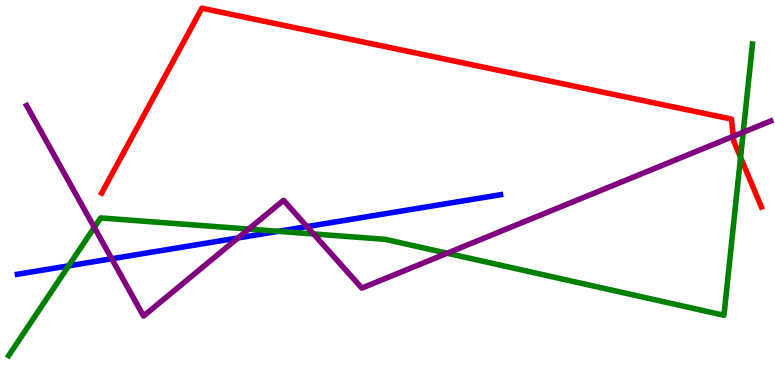[{'lines': ['blue', 'red'], 'intersections': []}, {'lines': ['green', 'red'], 'intersections': [{'x': 9.56, 'y': 5.91}]}, {'lines': ['purple', 'red'], 'intersections': [{'x': 9.46, 'y': 6.46}]}, {'lines': ['blue', 'green'], 'intersections': [{'x': 0.886, 'y': 3.1}, {'x': 3.59, 'y': 3.99}]}, {'lines': ['blue', 'purple'], 'intersections': [{'x': 1.44, 'y': 3.28}, {'x': 3.07, 'y': 3.82}, {'x': 3.96, 'y': 4.11}]}, {'lines': ['green', 'purple'], 'intersections': [{'x': 1.22, 'y': 4.09}, {'x': 3.21, 'y': 4.05}, {'x': 4.05, 'y': 3.92}, {'x': 5.77, 'y': 3.42}, {'x': 9.59, 'y': 6.56}]}]